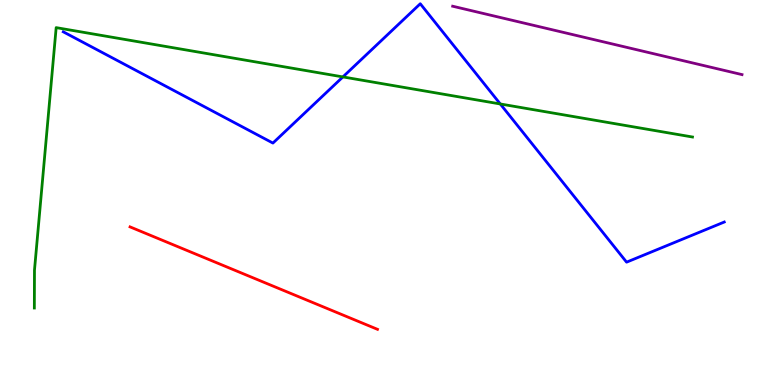[{'lines': ['blue', 'red'], 'intersections': []}, {'lines': ['green', 'red'], 'intersections': []}, {'lines': ['purple', 'red'], 'intersections': []}, {'lines': ['blue', 'green'], 'intersections': [{'x': 4.42, 'y': 8.0}, {'x': 6.46, 'y': 7.3}]}, {'lines': ['blue', 'purple'], 'intersections': []}, {'lines': ['green', 'purple'], 'intersections': []}]